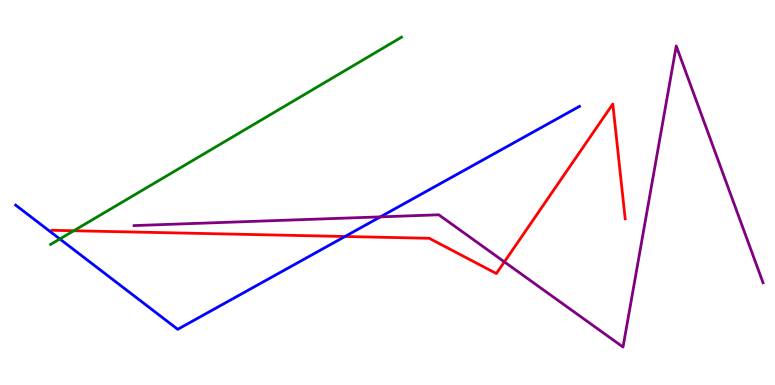[{'lines': ['blue', 'red'], 'intersections': [{'x': 4.45, 'y': 3.86}]}, {'lines': ['green', 'red'], 'intersections': [{'x': 0.952, 'y': 4.01}]}, {'lines': ['purple', 'red'], 'intersections': [{'x': 6.51, 'y': 3.2}]}, {'lines': ['blue', 'green'], 'intersections': [{'x': 0.772, 'y': 3.79}]}, {'lines': ['blue', 'purple'], 'intersections': [{'x': 4.91, 'y': 4.37}]}, {'lines': ['green', 'purple'], 'intersections': []}]